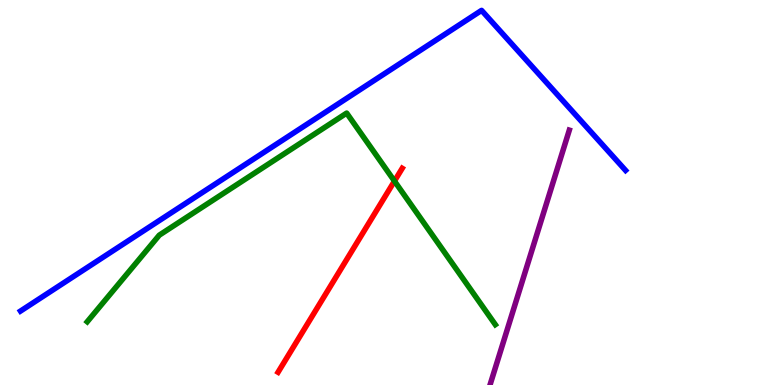[{'lines': ['blue', 'red'], 'intersections': []}, {'lines': ['green', 'red'], 'intersections': [{'x': 5.09, 'y': 5.3}]}, {'lines': ['purple', 'red'], 'intersections': []}, {'lines': ['blue', 'green'], 'intersections': []}, {'lines': ['blue', 'purple'], 'intersections': []}, {'lines': ['green', 'purple'], 'intersections': []}]